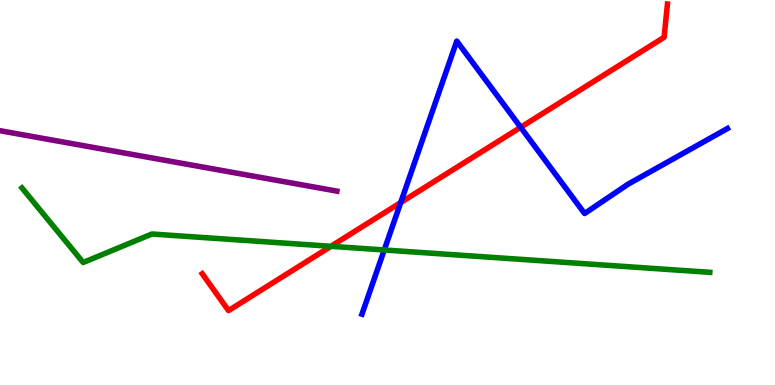[{'lines': ['blue', 'red'], 'intersections': [{'x': 5.17, 'y': 4.74}, {'x': 6.72, 'y': 6.69}]}, {'lines': ['green', 'red'], 'intersections': [{'x': 4.27, 'y': 3.6}]}, {'lines': ['purple', 'red'], 'intersections': []}, {'lines': ['blue', 'green'], 'intersections': [{'x': 4.96, 'y': 3.51}]}, {'lines': ['blue', 'purple'], 'intersections': []}, {'lines': ['green', 'purple'], 'intersections': []}]